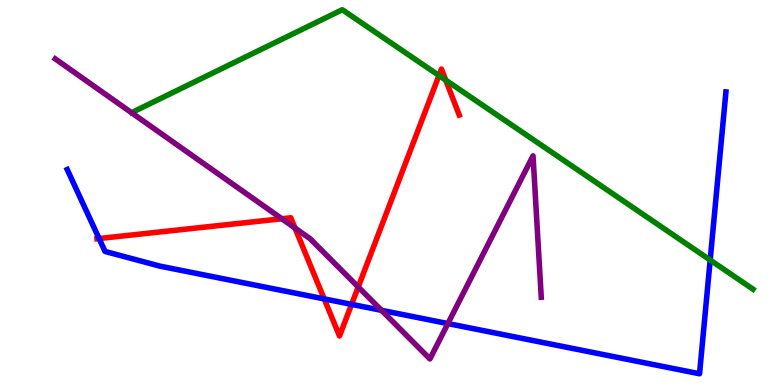[{'lines': ['blue', 'red'], 'intersections': [{'x': 1.28, 'y': 3.8}, {'x': 4.18, 'y': 2.24}, {'x': 4.54, 'y': 2.09}]}, {'lines': ['green', 'red'], 'intersections': [{'x': 5.66, 'y': 8.04}, {'x': 5.75, 'y': 7.92}]}, {'lines': ['purple', 'red'], 'intersections': [{'x': 3.64, 'y': 4.32}, {'x': 3.81, 'y': 4.08}, {'x': 4.62, 'y': 2.55}]}, {'lines': ['blue', 'green'], 'intersections': [{'x': 9.16, 'y': 3.25}]}, {'lines': ['blue', 'purple'], 'intersections': [{'x': 4.92, 'y': 1.94}, {'x': 5.78, 'y': 1.6}]}, {'lines': ['green', 'purple'], 'intersections': []}]